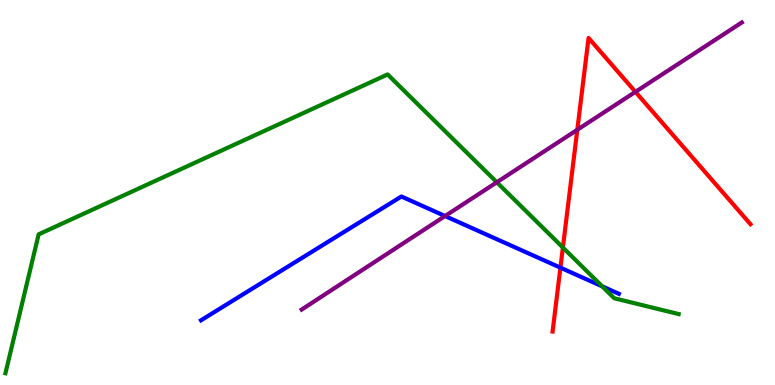[{'lines': ['blue', 'red'], 'intersections': [{'x': 7.23, 'y': 3.05}]}, {'lines': ['green', 'red'], 'intersections': [{'x': 7.26, 'y': 3.57}]}, {'lines': ['purple', 'red'], 'intersections': [{'x': 7.45, 'y': 6.63}, {'x': 8.2, 'y': 7.61}]}, {'lines': ['blue', 'green'], 'intersections': [{'x': 7.77, 'y': 2.56}]}, {'lines': ['blue', 'purple'], 'intersections': [{'x': 5.74, 'y': 4.39}]}, {'lines': ['green', 'purple'], 'intersections': [{'x': 6.41, 'y': 5.27}]}]